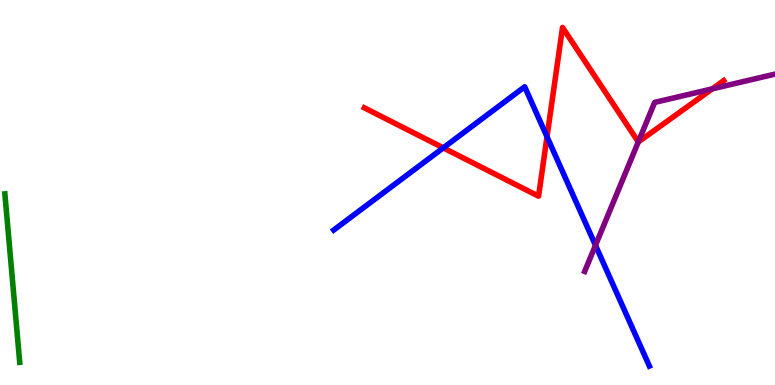[{'lines': ['blue', 'red'], 'intersections': [{'x': 5.72, 'y': 6.16}, {'x': 7.06, 'y': 6.45}]}, {'lines': ['green', 'red'], 'intersections': []}, {'lines': ['purple', 'red'], 'intersections': [{'x': 8.24, 'y': 6.31}, {'x': 9.19, 'y': 7.69}]}, {'lines': ['blue', 'green'], 'intersections': []}, {'lines': ['blue', 'purple'], 'intersections': [{'x': 7.68, 'y': 3.63}]}, {'lines': ['green', 'purple'], 'intersections': []}]